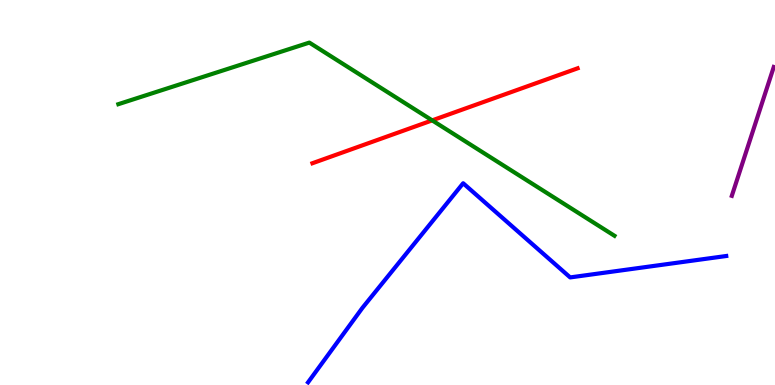[{'lines': ['blue', 'red'], 'intersections': []}, {'lines': ['green', 'red'], 'intersections': [{'x': 5.58, 'y': 6.87}]}, {'lines': ['purple', 'red'], 'intersections': []}, {'lines': ['blue', 'green'], 'intersections': []}, {'lines': ['blue', 'purple'], 'intersections': []}, {'lines': ['green', 'purple'], 'intersections': []}]